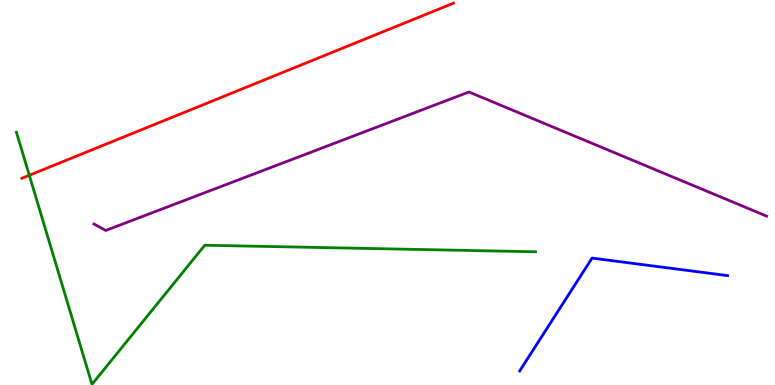[{'lines': ['blue', 'red'], 'intersections': []}, {'lines': ['green', 'red'], 'intersections': [{'x': 0.378, 'y': 5.45}]}, {'lines': ['purple', 'red'], 'intersections': []}, {'lines': ['blue', 'green'], 'intersections': []}, {'lines': ['blue', 'purple'], 'intersections': []}, {'lines': ['green', 'purple'], 'intersections': []}]